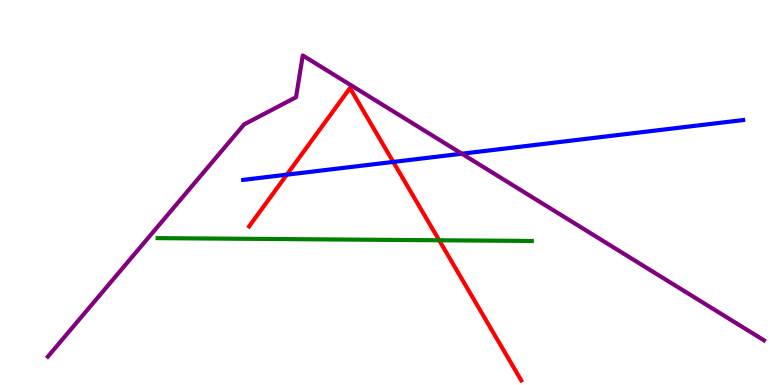[{'lines': ['blue', 'red'], 'intersections': [{'x': 3.7, 'y': 5.46}, {'x': 5.07, 'y': 5.79}]}, {'lines': ['green', 'red'], 'intersections': [{'x': 5.67, 'y': 3.76}]}, {'lines': ['purple', 'red'], 'intersections': []}, {'lines': ['blue', 'green'], 'intersections': []}, {'lines': ['blue', 'purple'], 'intersections': [{'x': 5.96, 'y': 6.01}]}, {'lines': ['green', 'purple'], 'intersections': []}]